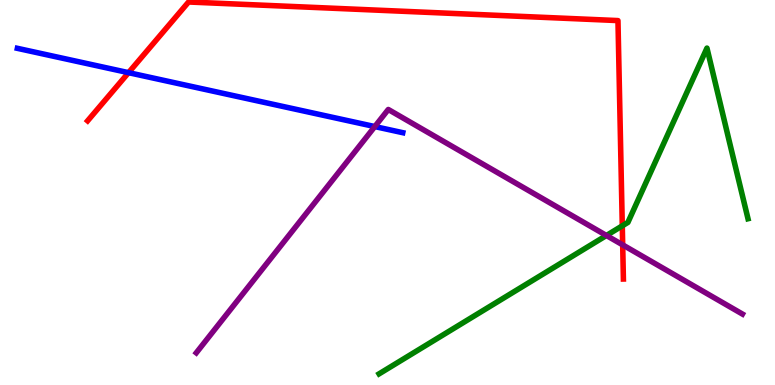[{'lines': ['blue', 'red'], 'intersections': [{'x': 1.66, 'y': 8.11}]}, {'lines': ['green', 'red'], 'intersections': [{'x': 8.03, 'y': 4.13}]}, {'lines': ['purple', 'red'], 'intersections': [{'x': 8.03, 'y': 3.64}]}, {'lines': ['blue', 'green'], 'intersections': []}, {'lines': ['blue', 'purple'], 'intersections': [{'x': 4.84, 'y': 6.71}]}, {'lines': ['green', 'purple'], 'intersections': [{'x': 7.82, 'y': 3.88}]}]